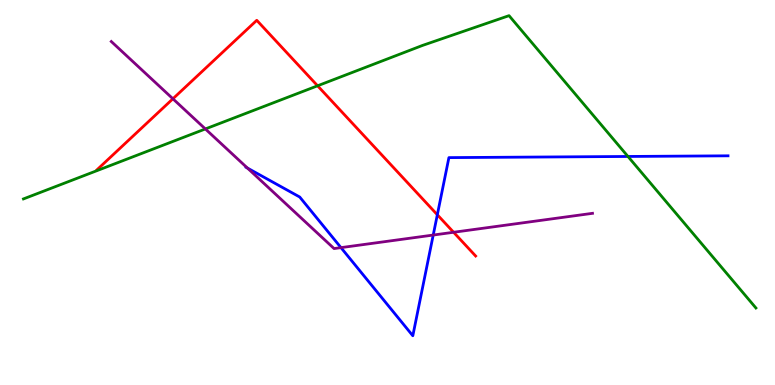[{'lines': ['blue', 'red'], 'intersections': [{'x': 5.64, 'y': 4.42}]}, {'lines': ['green', 'red'], 'intersections': [{'x': 4.1, 'y': 7.77}]}, {'lines': ['purple', 'red'], 'intersections': [{'x': 2.23, 'y': 7.43}, {'x': 5.85, 'y': 3.97}]}, {'lines': ['blue', 'green'], 'intersections': [{'x': 8.1, 'y': 5.94}]}, {'lines': ['blue', 'purple'], 'intersections': [{'x': 3.19, 'y': 5.63}, {'x': 4.4, 'y': 3.57}, {'x': 5.59, 'y': 3.89}]}, {'lines': ['green', 'purple'], 'intersections': [{'x': 2.65, 'y': 6.65}]}]